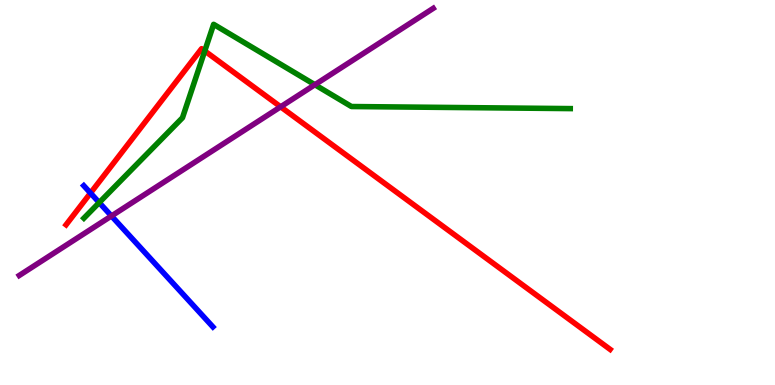[{'lines': ['blue', 'red'], 'intersections': [{'x': 1.17, 'y': 4.99}]}, {'lines': ['green', 'red'], 'intersections': [{'x': 2.64, 'y': 8.68}]}, {'lines': ['purple', 'red'], 'intersections': [{'x': 3.62, 'y': 7.23}]}, {'lines': ['blue', 'green'], 'intersections': [{'x': 1.28, 'y': 4.74}]}, {'lines': ['blue', 'purple'], 'intersections': [{'x': 1.44, 'y': 4.39}]}, {'lines': ['green', 'purple'], 'intersections': [{'x': 4.06, 'y': 7.8}]}]